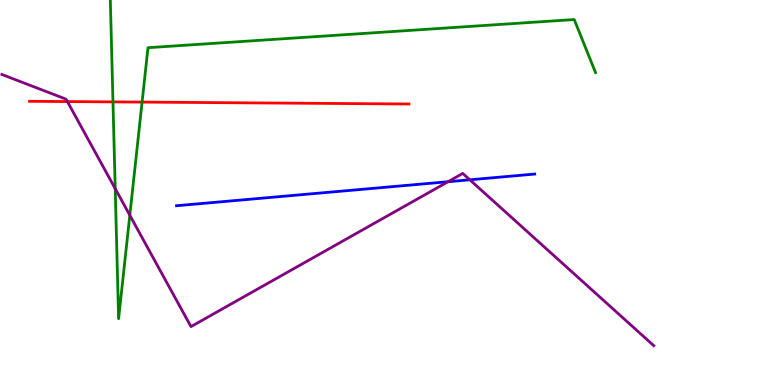[{'lines': ['blue', 'red'], 'intersections': []}, {'lines': ['green', 'red'], 'intersections': [{'x': 1.46, 'y': 7.35}, {'x': 1.83, 'y': 7.35}]}, {'lines': ['purple', 'red'], 'intersections': [{'x': 0.869, 'y': 7.36}]}, {'lines': ['blue', 'green'], 'intersections': []}, {'lines': ['blue', 'purple'], 'intersections': [{'x': 5.78, 'y': 5.28}, {'x': 6.06, 'y': 5.33}]}, {'lines': ['green', 'purple'], 'intersections': [{'x': 1.49, 'y': 5.1}, {'x': 1.68, 'y': 4.41}]}]